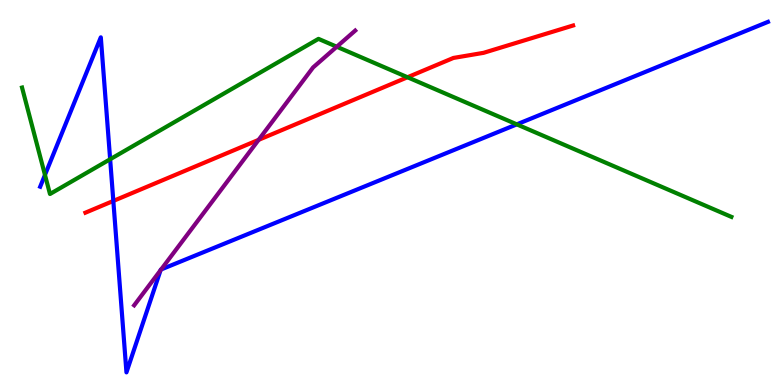[{'lines': ['blue', 'red'], 'intersections': [{'x': 1.46, 'y': 4.78}]}, {'lines': ['green', 'red'], 'intersections': [{'x': 5.26, 'y': 7.99}]}, {'lines': ['purple', 'red'], 'intersections': [{'x': 3.34, 'y': 6.37}]}, {'lines': ['blue', 'green'], 'intersections': [{'x': 0.58, 'y': 5.46}, {'x': 1.42, 'y': 5.86}, {'x': 6.67, 'y': 6.77}]}, {'lines': ['blue', 'purple'], 'intersections': [{'x': 2.07, 'y': 2.98}, {'x': 2.08, 'y': 3.0}]}, {'lines': ['green', 'purple'], 'intersections': [{'x': 4.35, 'y': 8.79}]}]